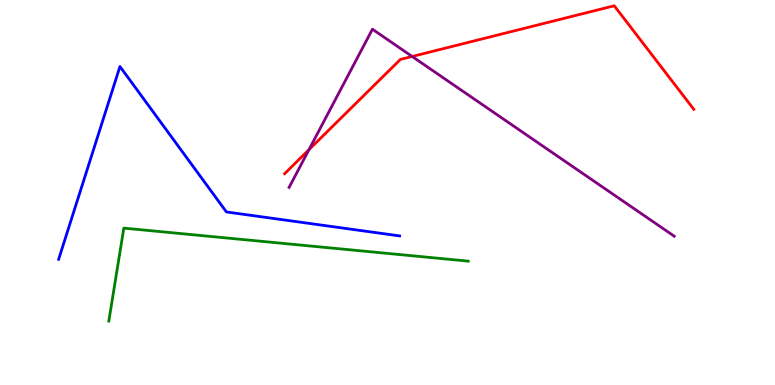[{'lines': ['blue', 'red'], 'intersections': []}, {'lines': ['green', 'red'], 'intersections': []}, {'lines': ['purple', 'red'], 'intersections': [{'x': 3.99, 'y': 6.11}, {'x': 5.32, 'y': 8.53}]}, {'lines': ['blue', 'green'], 'intersections': []}, {'lines': ['blue', 'purple'], 'intersections': []}, {'lines': ['green', 'purple'], 'intersections': []}]